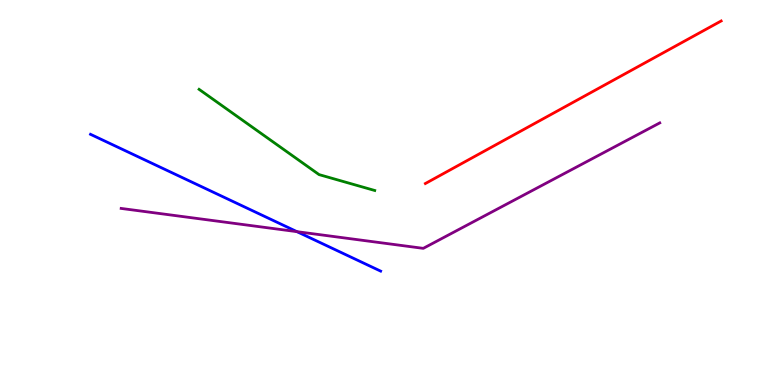[{'lines': ['blue', 'red'], 'intersections': []}, {'lines': ['green', 'red'], 'intersections': []}, {'lines': ['purple', 'red'], 'intersections': []}, {'lines': ['blue', 'green'], 'intersections': []}, {'lines': ['blue', 'purple'], 'intersections': [{'x': 3.83, 'y': 3.98}]}, {'lines': ['green', 'purple'], 'intersections': []}]